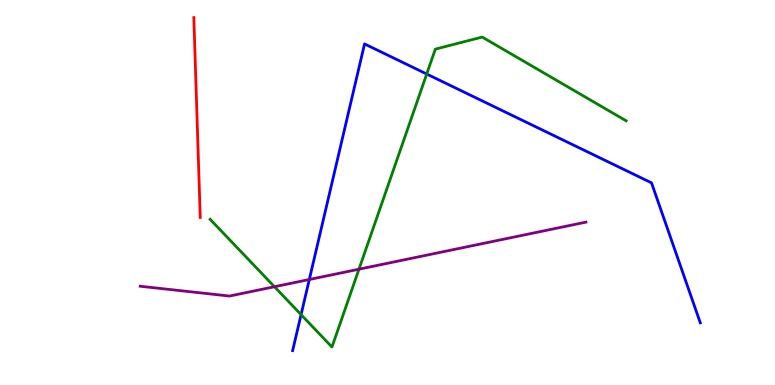[{'lines': ['blue', 'red'], 'intersections': []}, {'lines': ['green', 'red'], 'intersections': []}, {'lines': ['purple', 'red'], 'intersections': []}, {'lines': ['blue', 'green'], 'intersections': [{'x': 3.88, 'y': 1.83}, {'x': 5.51, 'y': 8.08}]}, {'lines': ['blue', 'purple'], 'intersections': [{'x': 3.99, 'y': 2.74}]}, {'lines': ['green', 'purple'], 'intersections': [{'x': 3.54, 'y': 2.55}, {'x': 4.63, 'y': 3.01}]}]